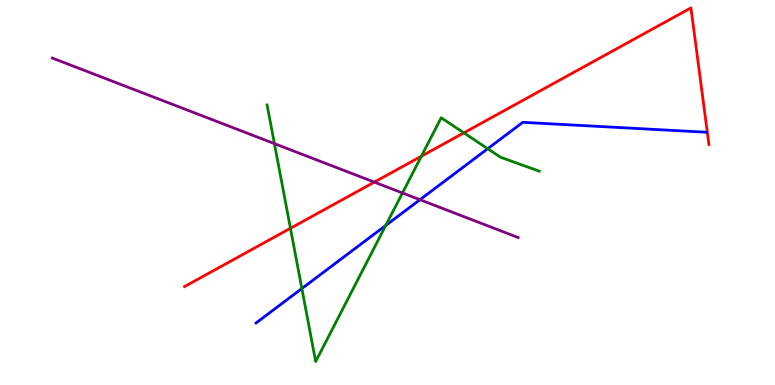[{'lines': ['blue', 'red'], 'intersections': []}, {'lines': ['green', 'red'], 'intersections': [{'x': 3.75, 'y': 4.07}, {'x': 5.44, 'y': 5.94}, {'x': 5.99, 'y': 6.55}]}, {'lines': ['purple', 'red'], 'intersections': [{'x': 4.83, 'y': 5.27}]}, {'lines': ['blue', 'green'], 'intersections': [{'x': 3.89, 'y': 2.51}, {'x': 4.98, 'y': 4.14}, {'x': 6.29, 'y': 6.14}]}, {'lines': ['blue', 'purple'], 'intersections': [{'x': 5.42, 'y': 4.81}]}, {'lines': ['green', 'purple'], 'intersections': [{'x': 3.54, 'y': 6.27}, {'x': 5.19, 'y': 4.99}]}]